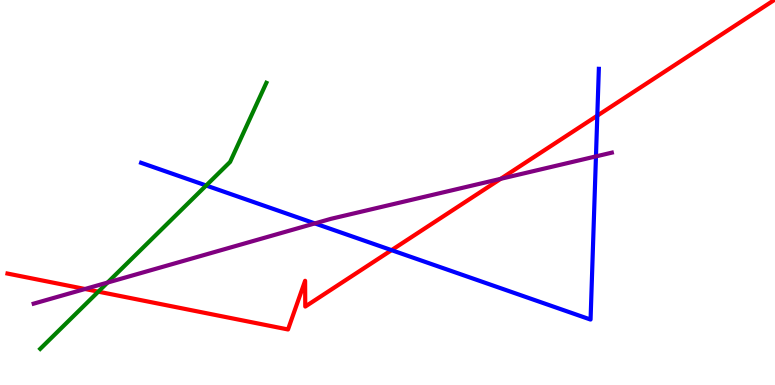[{'lines': ['blue', 'red'], 'intersections': [{'x': 5.05, 'y': 3.5}, {'x': 7.71, 'y': 7.0}]}, {'lines': ['green', 'red'], 'intersections': [{'x': 1.27, 'y': 2.42}]}, {'lines': ['purple', 'red'], 'intersections': [{'x': 1.1, 'y': 2.49}, {'x': 6.46, 'y': 5.35}]}, {'lines': ['blue', 'green'], 'intersections': [{'x': 2.66, 'y': 5.18}]}, {'lines': ['blue', 'purple'], 'intersections': [{'x': 4.06, 'y': 4.2}, {'x': 7.69, 'y': 5.94}]}, {'lines': ['green', 'purple'], 'intersections': [{'x': 1.39, 'y': 2.66}]}]